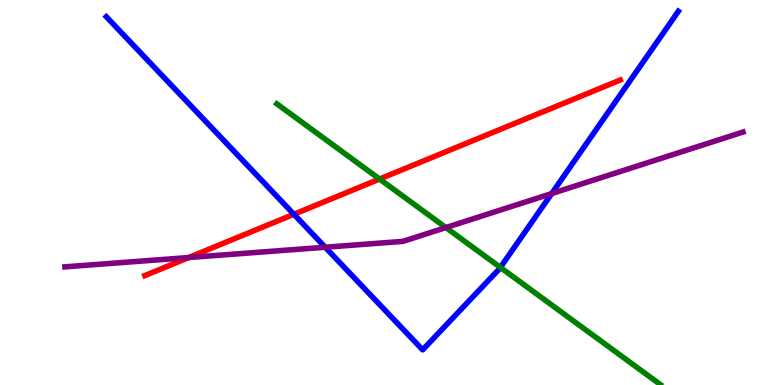[{'lines': ['blue', 'red'], 'intersections': [{'x': 3.79, 'y': 4.43}]}, {'lines': ['green', 'red'], 'intersections': [{'x': 4.9, 'y': 5.35}]}, {'lines': ['purple', 'red'], 'intersections': [{'x': 2.44, 'y': 3.31}]}, {'lines': ['blue', 'green'], 'intersections': [{'x': 6.46, 'y': 3.05}]}, {'lines': ['blue', 'purple'], 'intersections': [{'x': 4.2, 'y': 3.58}, {'x': 7.12, 'y': 4.97}]}, {'lines': ['green', 'purple'], 'intersections': [{'x': 5.75, 'y': 4.09}]}]